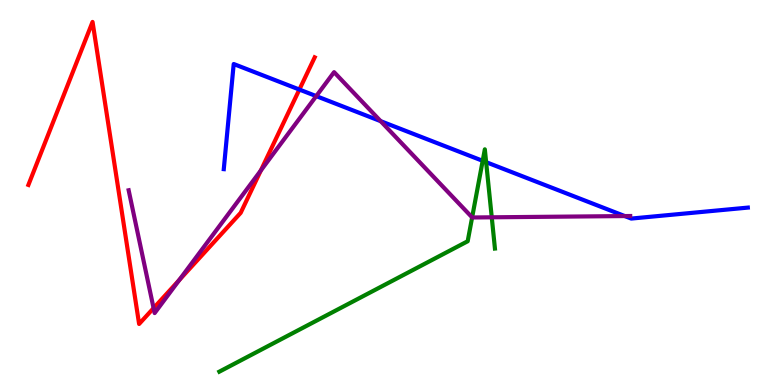[{'lines': ['blue', 'red'], 'intersections': [{'x': 3.86, 'y': 7.67}]}, {'lines': ['green', 'red'], 'intersections': []}, {'lines': ['purple', 'red'], 'intersections': [{'x': 1.98, 'y': 2.0}, {'x': 2.31, 'y': 2.72}, {'x': 3.37, 'y': 5.57}]}, {'lines': ['blue', 'green'], 'intersections': [{'x': 6.23, 'y': 5.82}, {'x': 6.27, 'y': 5.79}]}, {'lines': ['blue', 'purple'], 'intersections': [{'x': 4.08, 'y': 7.5}, {'x': 4.91, 'y': 6.85}, {'x': 8.06, 'y': 4.39}]}, {'lines': ['green', 'purple'], 'intersections': [{'x': 6.09, 'y': 4.35}, {'x': 6.35, 'y': 4.36}]}]